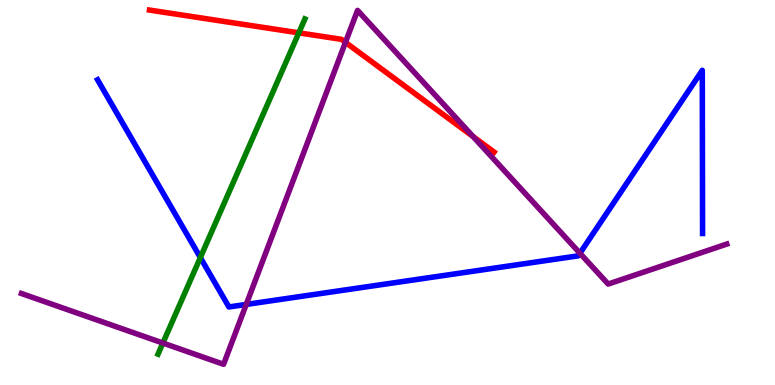[{'lines': ['blue', 'red'], 'intersections': []}, {'lines': ['green', 'red'], 'intersections': [{'x': 3.86, 'y': 9.15}]}, {'lines': ['purple', 'red'], 'intersections': [{'x': 4.46, 'y': 8.9}, {'x': 6.1, 'y': 6.45}]}, {'lines': ['blue', 'green'], 'intersections': [{'x': 2.59, 'y': 3.31}]}, {'lines': ['blue', 'purple'], 'intersections': [{'x': 3.18, 'y': 2.09}, {'x': 7.48, 'y': 3.42}]}, {'lines': ['green', 'purple'], 'intersections': [{'x': 2.1, 'y': 1.09}]}]